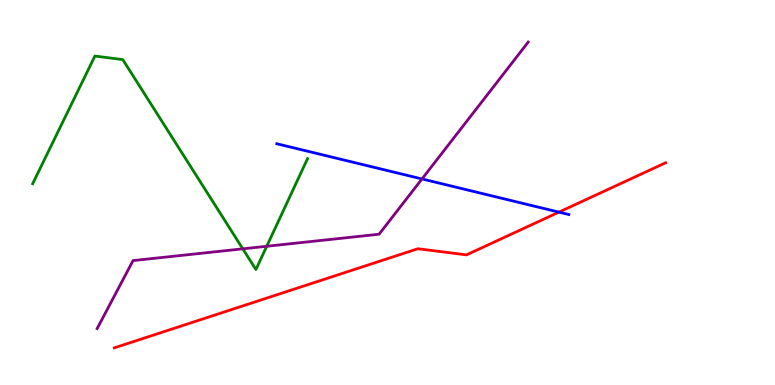[{'lines': ['blue', 'red'], 'intersections': [{'x': 7.21, 'y': 4.49}]}, {'lines': ['green', 'red'], 'intersections': []}, {'lines': ['purple', 'red'], 'intersections': []}, {'lines': ['blue', 'green'], 'intersections': []}, {'lines': ['blue', 'purple'], 'intersections': [{'x': 5.44, 'y': 5.35}]}, {'lines': ['green', 'purple'], 'intersections': [{'x': 3.13, 'y': 3.54}, {'x': 3.44, 'y': 3.6}]}]